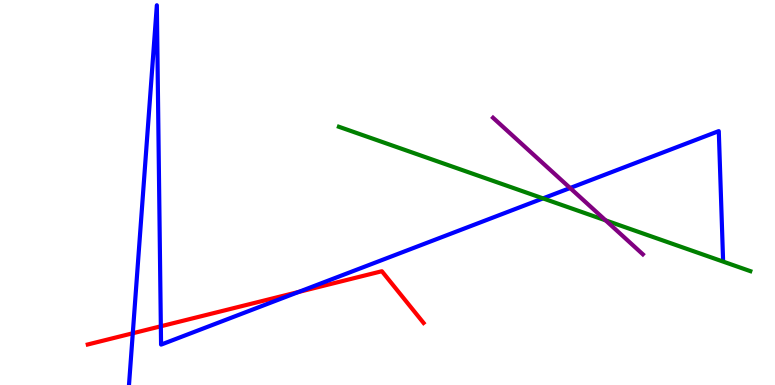[{'lines': ['blue', 'red'], 'intersections': [{'x': 1.71, 'y': 1.34}, {'x': 2.08, 'y': 1.53}, {'x': 3.85, 'y': 2.42}]}, {'lines': ['green', 'red'], 'intersections': []}, {'lines': ['purple', 'red'], 'intersections': []}, {'lines': ['blue', 'green'], 'intersections': [{'x': 7.01, 'y': 4.85}]}, {'lines': ['blue', 'purple'], 'intersections': [{'x': 7.36, 'y': 5.12}]}, {'lines': ['green', 'purple'], 'intersections': [{'x': 7.81, 'y': 4.28}]}]